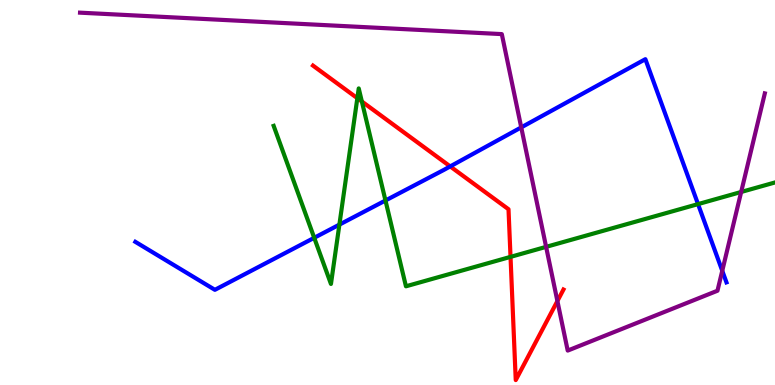[{'lines': ['blue', 'red'], 'intersections': [{'x': 5.81, 'y': 5.68}]}, {'lines': ['green', 'red'], 'intersections': [{'x': 4.61, 'y': 7.45}, {'x': 4.67, 'y': 7.36}, {'x': 6.59, 'y': 3.33}]}, {'lines': ['purple', 'red'], 'intersections': [{'x': 7.19, 'y': 2.18}]}, {'lines': ['blue', 'green'], 'intersections': [{'x': 4.05, 'y': 3.82}, {'x': 4.38, 'y': 4.17}, {'x': 4.97, 'y': 4.79}, {'x': 9.01, 'y': 4.7}]}, {'lines': ['blue', 'purple'], 'intersections': [{'x': 6.73, 'y': 6.69}, {'x': 9.32, 'y': 2.97}]}, {'lines': ['green', 'purple'], 'intersections': [{'x': 7.05, 'y': 3.59}, {'x': 9.56, 'y': 5.01}]}]